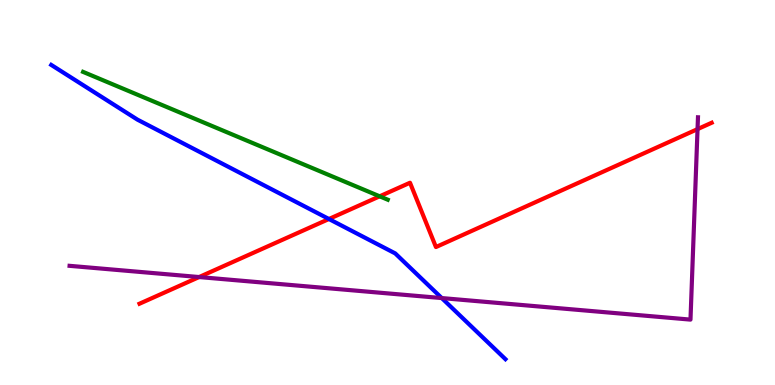[{'lines': ['blue', 'red'], 'intersections': [{'x': 4.24, 'y': 4.31}]}, {'lines': ['green', 'red'], 'intersections': [{'x': 4.9, 'y': 4.9}]}, {'lines': ['purple', 'red'], 'intersections': [{'x': 2.57, 'y': 2.8}, {'x': 9.0, 'y': 6.65}]}, {'lines': ['blue', 'green'], 'intersections': []}, {'lines': ['blue', 'purple'], 'intersections': [{'x': 5.7, 'y': 2.26}]}, {'lines': ['green', 'purple'], 'intersections': []}]